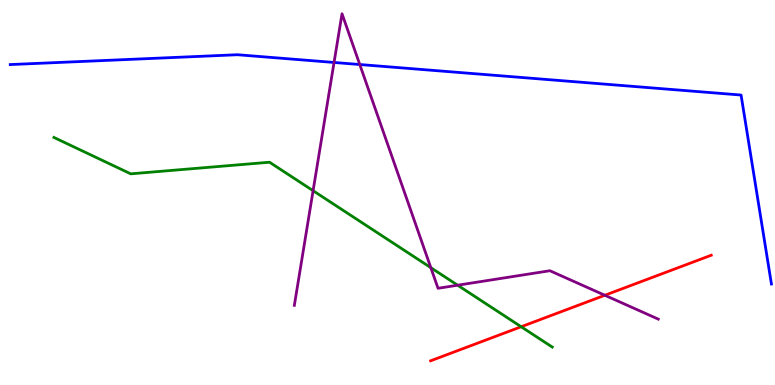[{'lines': ['blue', 'red'], 'intersections': []}, {'lines': ['green', 'red'], 'intersections': [{'x': 6.72, 'y': 1.51}]}, {'lines': ['purple', 'red'], 'intersections': [{'x': 7.8, 'y': 2.33}]}, {'lines': ['blue', 'green'], 'intersections': []}, {'lines': ['blue', 'purple'], 'intersections': [{'x': 4.31, 'y': 8.38}, {'x': 4.64, 'y': 8.32}]}, {'lines': ['green', 'purple'], 'intersections': [{'x': 4.04, 'y': 5.05}, {'x': 5.56, 'y': 3.05}, {'x': 5.91, 'y': 2.59}]}]